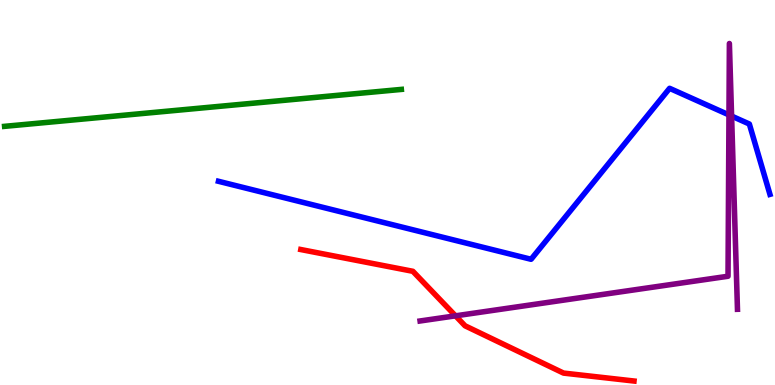[{'lines': ['blue', 'red'], 'intersections': []}, {'lines': ['green', 'red'], 'intersections': []}, {'lines': ['purple', 'red'], 'intersections': [{'x': 5.88, 'y': 1.8}]}, {'lines': ['blue', 'green'], 'intersections': []}, {'lines': ['blue', 'purple'], 'intersections': [{'x': 9.41, 'y': 7.02}, {'x': 9.44, 'y': 6.99}]}, {'lines': ['green', 'purple'], 'intersections': []}]